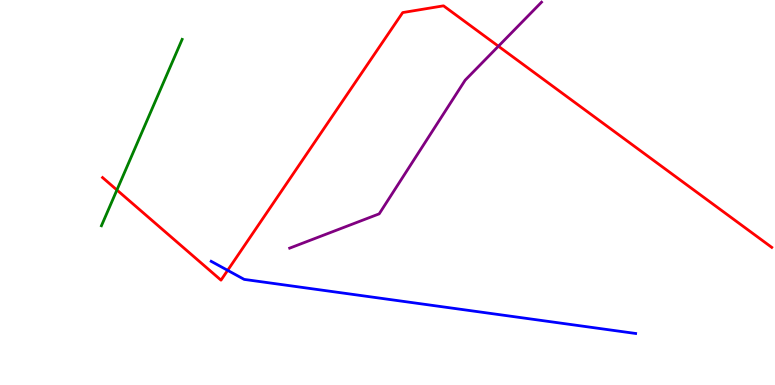[{'lines': ['blue', 'red'], 'intersections': [{'x': 2.94, 'y': 2.98}]}, {'lines': ['green', 'red'], 'intersections': [{'x': 1.51, 'y': 5.06}]}, {'lines': ['purple', 'red'], 'intersections': [{'x': 6.43, 'y': 8.8}]}, {'lines': ['blue', 'green'], 'intersections': []}, {'lines': ['blue', 'purple'], 'intersections': []}, {'lines': ['green', 'purple'], 'intersections': []}]